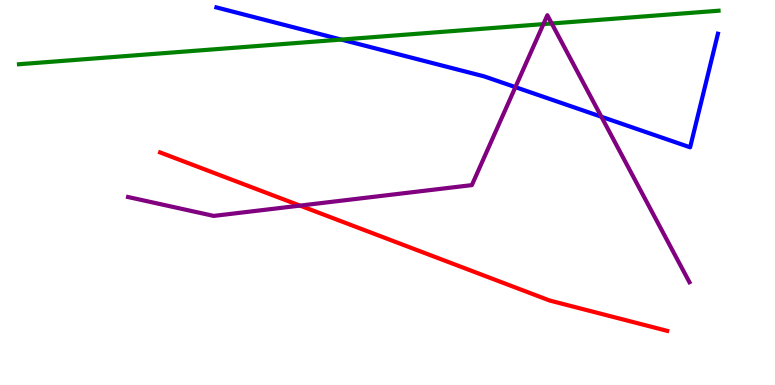[{'lines': ['blue', 'red'], 'intersections': []}, {'lines': ['green', 'red'], 'intersections': []}, {'lines': ['purple', 'red'], 'intersections': [{'x': 3.87, 'y': 4.66}]}, {'lines': ['blue', 'green'], 'intersections': [{'x': 4.4, 'y': 8.97}]}, {'lines': ['blue', 'purple'], 'intersections': [{'x': 6.65, 'y': 7.74}, {'x': 7.76, 'y': 6.97}]}, {'lines': ['green', 'purple'], 'intersections': [{'x': 7.01, 'y': 9.37}, {'x': 7.12, 'y': 9.39}]}]